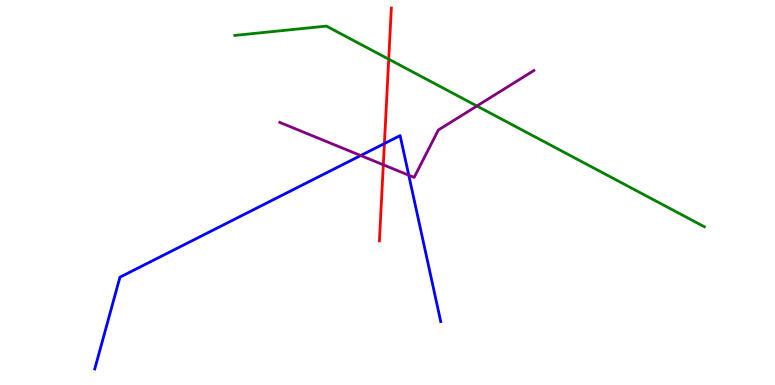[{'lines': ['blue', 'red'], 'intersections': [{'x': 4.96, 'y': 6.27}]}, {'lines': ['green', 'red'], 'intersections': [{'x': 5.02, 'y': 8.46}]}, {'lines': ['purple', 'red'], 'intersections': [{'x': 4.95, 'y': 5.72}]}, {'lines': ['blue', 'green'], 'intersections': []}, {'lines': ['blue', 'purple'], 'intersections': [{'x': 4.65, 'y': 5.96}, {'x': 5.27, 'y': 5.45}]}, {'lines': ['green', 'purple'], 'intersections': [{'x': 6.15, 'y': 7.25}]}]